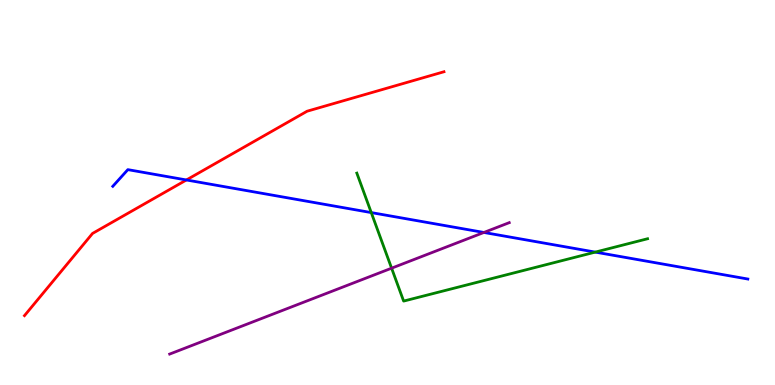[{'lines': ['blue', 'red'], 'intersections': [{'x': 2.41, 'y': 5.33}]}, {'lines': ['green', 'red'], 'intersections': []}, {'lines': ['purple', 'red'], 'intersections': []}, {'lines': ['blue', 'green'], 'intersections': [{'x': 4.79, 'y': 4.48}, {'x': 7.68, 'y': 3.45}]}, {'lines': ['blue', 'purple'], 'intersections': [{'x': 6.24, 'y': 3.96}]}, {'lines': ['green', 'purple'], 'intersections': [{'x': 5.05, 'y': 3.03}]}]